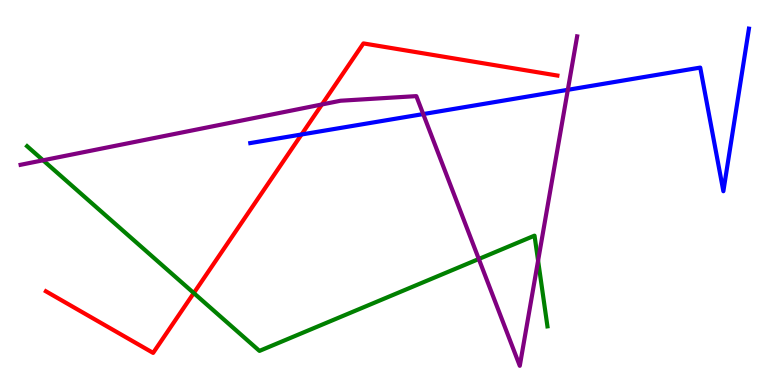[{'lines': ['blue', 'red'], 'intersections': [{'x': 3.89, 'y': 6.51}]}, {'lines': ['green', 'red'], 'intersections': [{'x': 2.5, 'y': 2.39}]}, {'lines': ['purple', 'red'], 'intersections': [{'x': 4.15, 'y': 7.29}]}, {'lines': ['blue', 'green'], 'intersections': []}, {'lines': ['blue', 'purple'], 'intersections': [{'x': 5.46, 'y': 7.04}, {'x': 7.33, 'y': 7.67}]}, {'lines': ['green', 'purple'], 'intersections': [{'x': 0.556, 'y': 5.84}, {'x': 6.18, 'y': 3.27}, {'x': 6.94, 'y': 3.23}]}]